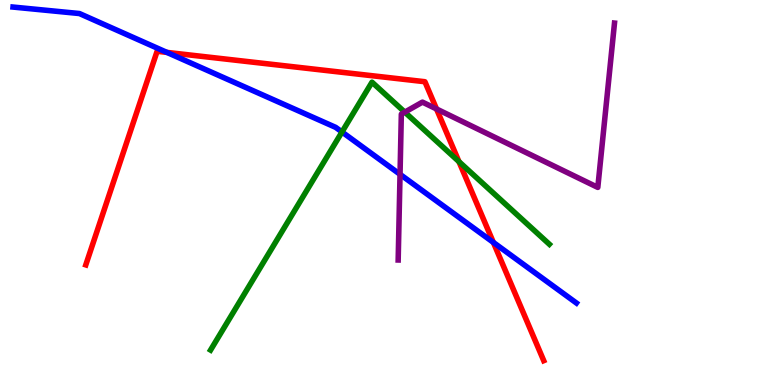[{'lines': ['blue', 'red'], 'intersections': [{'x': 2.15, 'y': 8.64}, {'x': 6.37, 'y': 3.7}]}, {'lines': ['green', 'red'], 'intersections': [{'x': 5.92, 'y': 5.8}]}, {'lines': ['purple', 'red'], 'intersections': [{'x': 5.63, 'y': 7.17}]}, {'lines': ['blue', 'green'], 'intersections': [{'x': 4.41, 'y': 6.57}]}, {'lines': ['blue', 'purple'], 'intersections': [{'x': 5.16, 'y': 5.47}]}, {'lines': ['green', 'purple'], 'intersections': [{'x': 5.22, 'y': 7.09}]}]